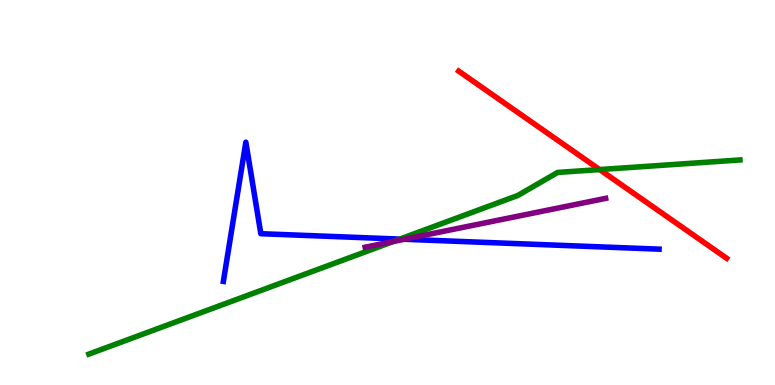[{'lines': ['blue', 'red'], 'intersections': []}, {'lines': ['green', 'red'], 'intersections': [{'x': 7.74, 'y': 5.6}]}, {'lines': ['purple', 'red'], 'intersections': []}, {'lines': ['blue', 'green'], 'intersections': [{'x': 5.16, 'y': 3.79}]}, {'lines': ['blue', 'purple'], 'intersections': [{'x': 5.22, 'y': 3.79}]}, {'lines': ['green', 'purple'], 'intersections': [{'x': 5.08, 'y': 3.73}]}]